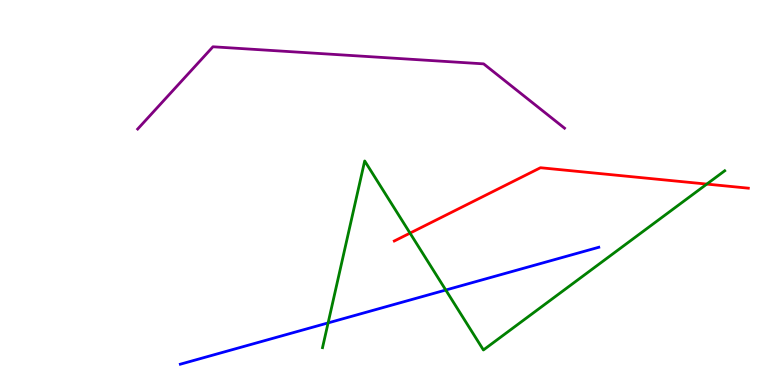[{'lines': ['blue', 'red'], 'intersections': []}, {'lines': ['green', 'red'], 'intersections': [{'x': 5.29, 'y': 3.95}, {'x': 9.12, 'y': 5.22}]}, {'lines': ['purple', 'red'], 'intersections': []}, {'lines': ['blue', 'green'], 'intersections': [{'x': 4.23, 'y': 1.61}, {'x': 5.75, 'y': 2.47}]}, {'lines': ['blue', 'purple'], 'intersections': []}, {'lines': ['green', 'purple'], 'intersections': []}]